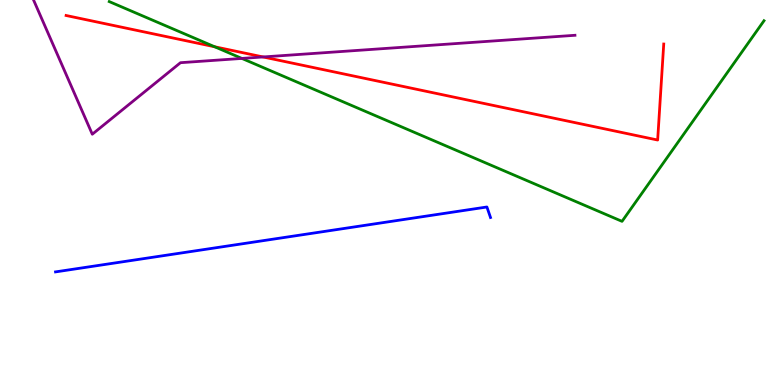[{'lines': ['blue', 'red'], 'intersections': []}, {'lines': ['green', 'red'], 'intersections': [{'x': 2.77, 'y': 8.79}]}, {'lines': ['purple', 'red'], 'intersections': [{'x': 3.39, 'y': 8.52}]}, {'lines': ['blue', 'green'], 'intersections': []}, {'lines': ['blue', 'purple'], 'intersections': []}, {'lines': ['green', 'purple'], 'intersections': [{'x': 3.12, 'y': 8.48}]}]